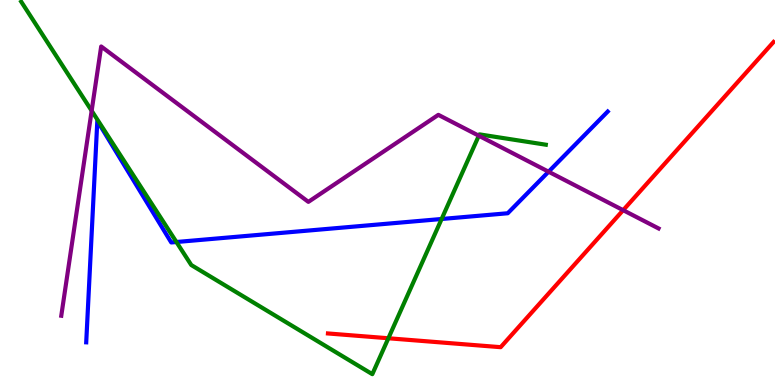[{'lines': ['blue', 'red'], 'intersections': []}, {'lines': ['green', 'red'], 'intersections': [{'x': 5.01, 'y': 1.21}]}, {'lines': ['purple', 'red'], 'intersections': [{'x': 8.04, 'y': 4.54}]}, {'lines': ['blue', 'green'], 'intersections': [{'x': 2.28, 'y': 3.71}, {'x': 5.7, 'y': 4.31}]}, {'lines': ['blue', 'purple'], 'intersections': [{'x': 7.08, 'y': 5.54}]}, {'lines': ['green', 'purple'], 'intersections': [{'x': 1.18, 'y': 7.12}, {'x': 6.18, 'y': 6.47}]}]